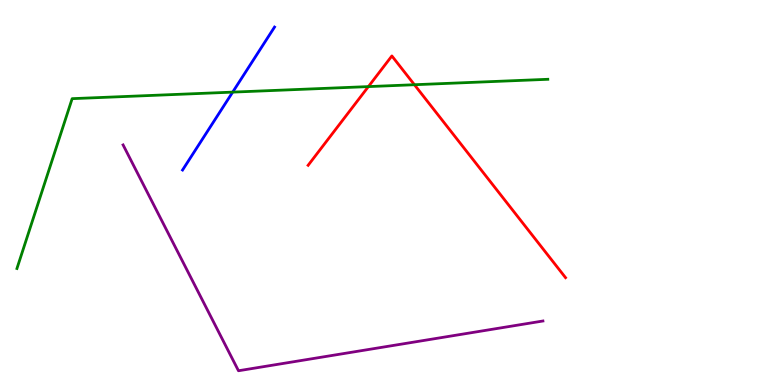[{'lines': ['blue', 'red'], 'intersections': []}, {'lines': ['green', 'red'], 'intersections': [{'x': 4.75, 'y': 7.75}, {'x': 5.35, 'y': 7.8}]}, {'lines': ['purple', 'red'], 'intersections': []}, {'lines': ['blue', 'green'], 'intersections': [{'x': 3.0, 'y': 7.61}]}, {'lines': ['blue', 'purple'], 'intersections': []}, {'lines': ['green', 'purple'], 'intersections': []}]